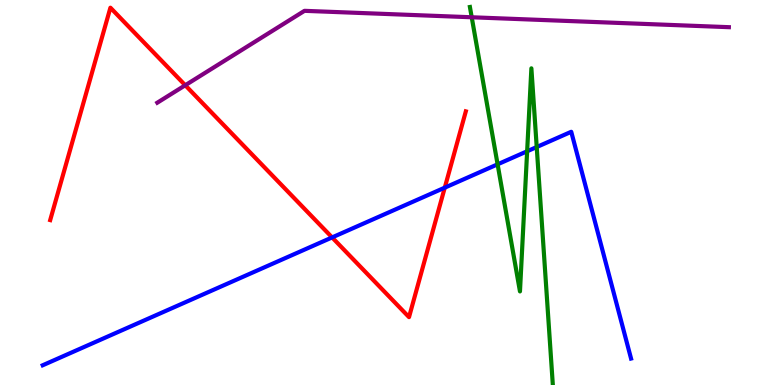[{'lines': ['blue', 'red'], 'intersections': [{'x': 4.29, 'y': 3.83}, {'x': 5.74, 'y': 5.13}]}, {'lines': ['green', 'red'], 'intersections': []}, {'lines': ['purple', 'red'], 'intersections': [{'x': 2.39, 'y': 7.79}]}, {'lines': ['blue', 'green'], 'intersections': [{'x': 6.42, 'y': 5.73}, {'x': 6.8, 'y': 6.07}, {'x': 6.93, 'y': 6.18}]}, {'lines': ['blue', 'purple'], 'intersections': []}, {'lines': ['green', 'purple'], 'intersections': [{'x': 6.09, 'y': 9.55}]}]